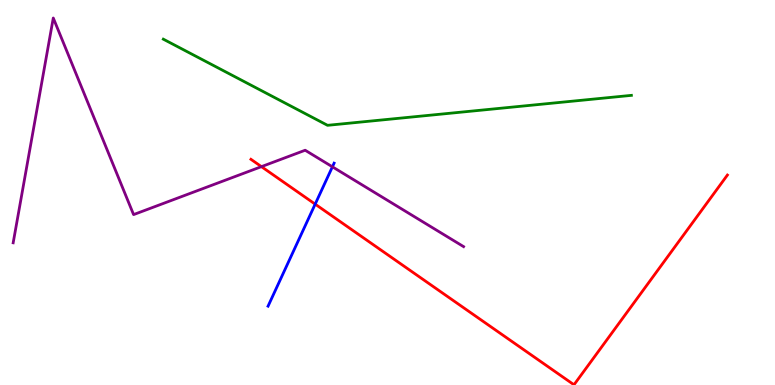[{'lines': ['blue', 'red'], 'intersections': [{'x': 4.07, 'y': 4.7}]}, {'lines': ['green', 'red'], 'intersections': []}, {'lines': ['purple', 'red'], 'intersections': [{'x': 3.37, 'y': 5.67}]}, {'lines': ['blue', 'green'], 'intersections': []}, {'lines': ['blue', 'purple'], 'intersections': [{'x': 4.29, 'y': 5.67}]}, {'lines': ['green', 'purple'], 'intersections': []}]